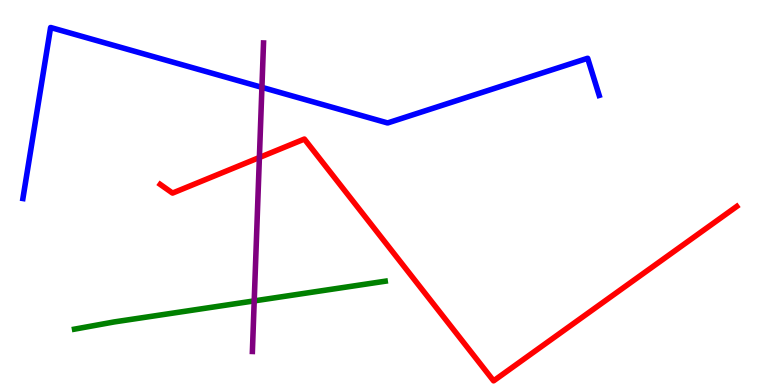[{'lines': ['blue', 'red'], 'intersections': []}, {'lines': ['green', 'red'], 'intersections': []}, {'lines': ['purple', 'red'], 'intersections': [{'x': 3.35, 'y': 5.91}]}, {'lines': ['blue', 'green'], 'intersections': []}, {'lines': ['blue', 'purple'], 'intersections': [{'x': 3.38, 'y': 7.73}]}, {'lines': ['green', 'purple'], 'intersections': [{'x': 3.28, 'y': 2.18}]}]